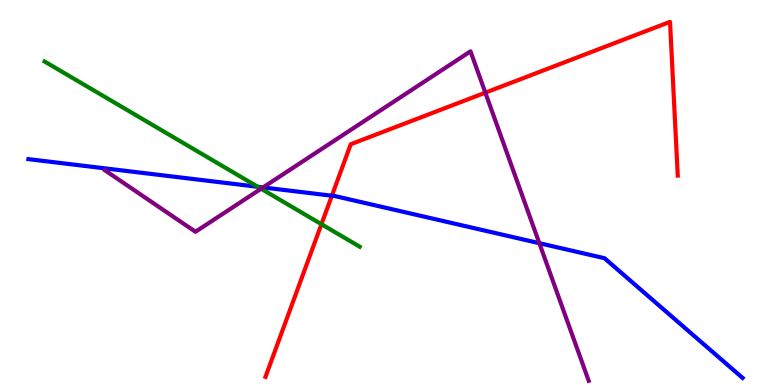[{'lines': ['blue', 'red'], 'intersections': [{'x': 4.28, 'y': 4.92}]}, {'lines': ['green', 'red'], 'intersections': [{'x': 4.15, 'y': 4.18}]}, {'lines': ['purple', 'red'], 'intersections': [{'x': 6.26, 'y': 7.59}]}, {'lines': ['blue', 'green'], 'intersections': [{'x': 3.33, 'y': 5.15}]}, {'lines': ['blue', 'purple'], 'intersections': [{'x': 3.39, 'y': 5.13}, {'x': 6.96, 'y': 3.68}]}, {'lines': ['green', 'purple'], 'intersections': [{'x': 3.37, 'y': 5.1}]}]